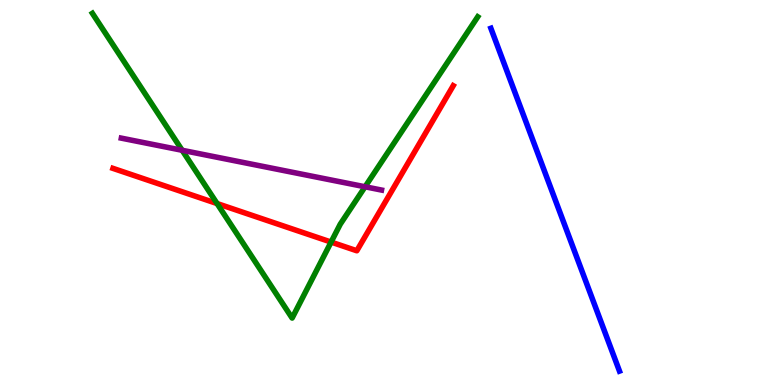[{'lines': ['blue', 'red'], 'intersections': []}, {'lines': ['green', 'red'], 'intersections': [{'x': 2.8, 'y': 4.71}, {'x': 4.27, 'y': 3.71}]}, {'lines': ['purple', 'red'], 'intersections': []}, {'lines': ['blue', 'green'], 'intersections': []}, {'lines': ['blue', 'purple'], 'intersections': []}, {'lines': ['green', 'purple'], 'intersections': [{'x': 2.35, 'y': 6.1}, {'x': 4.71, 'y': 5.15}]}]